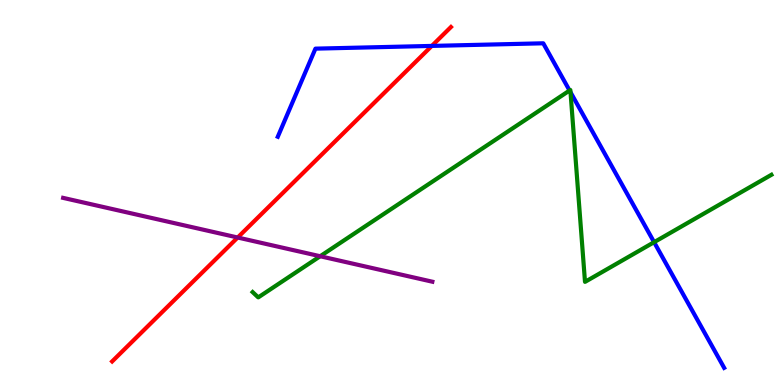[{'lines': ['blue', 'red'], 'intersections': [{'x': 5.57, 'y': 8.81}]}, {'lines': ['green', 'red'], 'intersections': []}, {'lines': ['purple', 'red'], 'intersections': [{'x': 3.07, 'y': 3.83}]}, {'lines': ['blue', 'green'], 'intersections': [{'x': 7.35, 'y': 7.65}, {'x': 7.36, 'y': 7.61}, {'x': 8.44, 'y': 3.71}]}, {'lines': ['blue', 'purple'], 'intersections': []}, {'lines': ['green', 'purple'], 'intersections': [{'x': 4.13, 'y': 3.34}]}]